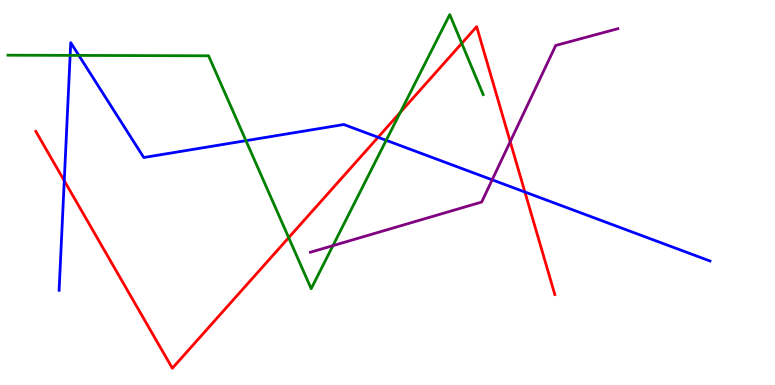[{'lines': ['blue', 'red'], 'intersections': [{'x': 0.829, 'y': 5.31}, {'x': 4.88, 'y': 6.43}, {'x': 6.77, 'y': 5.01}]}, {'lines': ['green', 'red'], 'intersections': [{'x': 3.72, 'y': 3.83}, {'x': 5.17, 'y': 7.08}, {'x': 5.96, 'y': 8.87}]}, {'lines': ['purple', 'red'], 'intersections': [{'x': 6.58, 'y': 6.32}]}, {'lines': ['blue', 'green'], 'intersections': [{'x': 0.905, 'y': 8.56}, {'x': 1.02, 'y': 8.56}, {'x': 3.17, 'y': 6.35}, {'x': 4.98, 'y': 6.36}]}, {'lines': ['blue', 'purple'], 'intersections': [{'x': 6.35, 'y': 5.33}]}, {'lines': ['green', 'purple'], 'intersections': [{'x': 4.3, 'y': 3.62}]}]